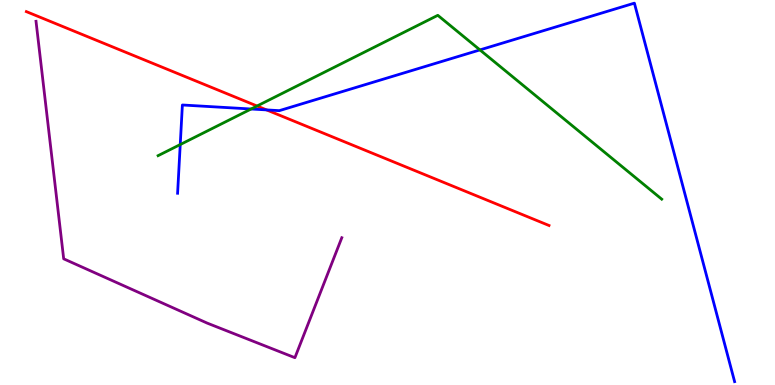[{'lines': ['blue', 'red'], 'intersections': [{'x': 3.44, 'y': 7.15}]}, {'lines': ['green', 'red'], 'intersections': [{'x': 3.32, 'y': 7.25}]}, {'lines': ['purple', 'red'], 'intersections': []}, {'lines': ['blue', 'green'], 'intersections': [{'x': 2.33, 'y': 6.25}, {'x': 3.24, 'y': 7.17}, {'x': 6.19, 'y': 8.7}]}, {'lines': ['blue', 'purple'], 'intersections': []}, {'lines': ['green', 'purple'], 'intersections': []}]